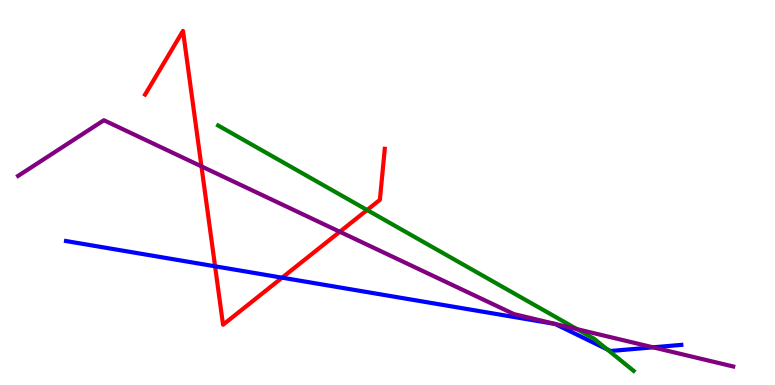[{'lines': ['blue', 'red'], 'intersections': [{'x': 2.78, 'y': 3.08}, {'x': 3.64, 'y': 2.79}]}, {'lines': ['green', 'red'], 'intersections': [{'x': 4.74, 'y': 4.54}]}, {'lines': ['purple', 'red'], 'intersections': [{'x': 2.6, 'y': 5.68}, {'x': 4.38, 'y': 3.98}]}, {'lines': ['blue', 'green'], 'intersections': [{'x': 7.83, 'y': 0.927}]}, {'lines': ['blue', 'purple'], 'intersections': [{'x': 8.43, 'y': 0.979}]}, {'lines': ['green', 'purple'], 'intersections': [{'x': 7.45, 'y': 1.45}]}]